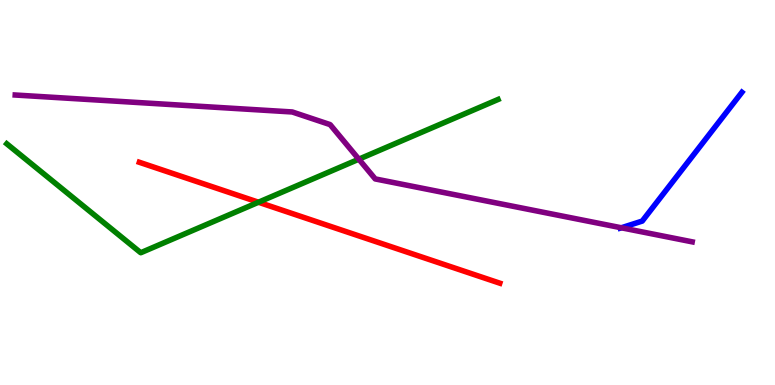[{'lines': ['blue', 'red'], 'intersections': []}, {'lines': ['green', 'red'], 'intersections': [{'x': 3.34, 'y': 4.75}]}, {'lines': ['purple', 'red'], 'intersections': []}, {'lines': ['blue', 'green'], 'intersections': []}, {'lines': ['blue', 'purple'], 'intersections': [{'x': 8.02, 'y': 4.08}]}, {'lines': ['green', 'purple'], 'intersections': [{'x': 4.63, 'y': 5.87}]}]